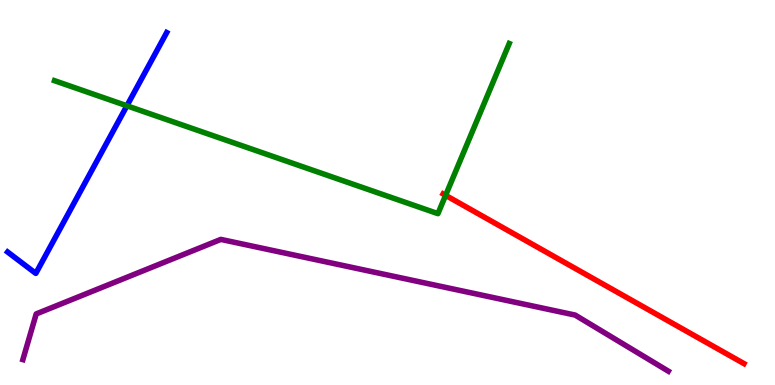[{'lines': ['blue', 'red'], 'intersections': []}, {'lines': ['green', 'red'], 'intersections': [{'x': 5.75, 'y': 4.93}]}, {'lines': ['purple', 'red'], 'intersections': []}, {'lines': ['blue', 'green'], 'intersections': [{'x': 1.64, 'y': 7.25}]}, {'lines': ['blue', 'purple'], 'intersections': []}, {'lines': ['green', 'purple'], 'intersections': []}]